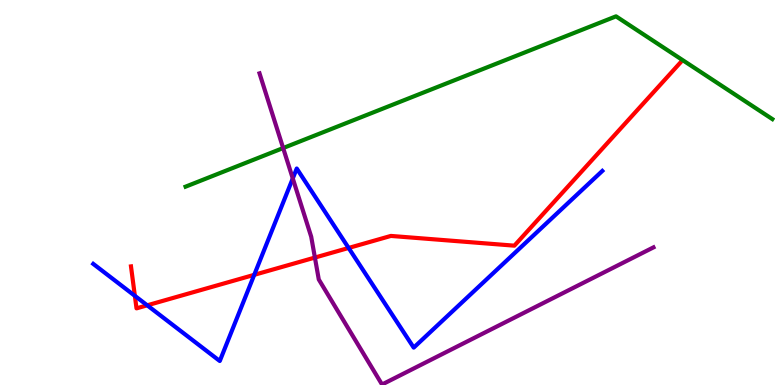[{'lines': ['blue', 'red'], 'intersections': [{'x': 1.74, 'y': 2.32}, {'x': 1.9, 'y': 2.07}, {'x': 3.28, 'y': 2.86}, {'x': 4.5, 'y': 3.56}]}, {'lines': ['green', 'red'], 'intersections': []}, {'lines': ['purple', 'red'], 'intersections': [{'x': 4.06, 'y': 3.31}]}, {'lines': ['blue', 'green'], 'intersections': []}, {'lines': ['blue', 'purple'], 'intersections': [{'x': 3.78, 'y': 5.36}]}, {'lines': ['green', 'purple'], 'intersections': [{'x': 3.65, 'y': 6.15}]}]